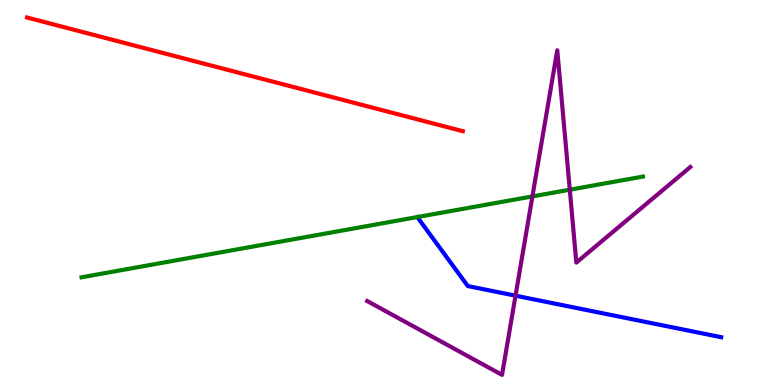[{'lines': ['blue', 'red'], 'intersections': []}, {'lines': ['green', 'red'], 'intersections': []}, {'lines': ['purple', 'red'], 'intersections': []}, {'lines': ['blue', 'green'], 'intersections': []}, {'lines': ['blue', 'purple'], 'intersections': [{'x': 6.65, 'y': 2.32}]}, {'lines': ['green', 'purple'], 'intersections': [{'x': 6.87, 'y': 4.9}, {'x': 7.35, 'y': 5.07}]}]